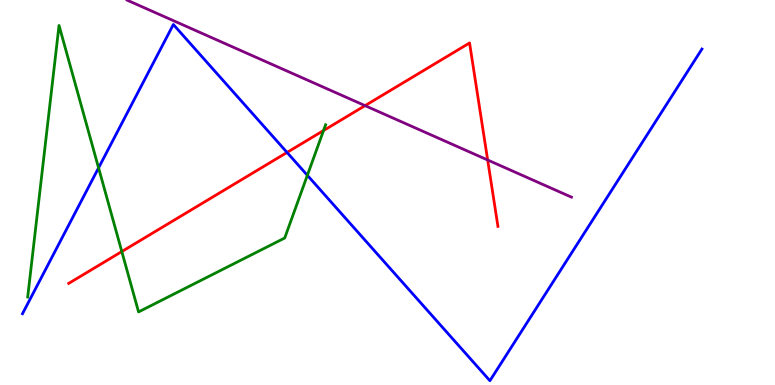[{'lines': ['blue', 'red'], 'intersections': [{'x': 3.7, 'y': 6.04}]}, {'lines': ['green', 'red'], 'intersections': [{'x': 1.57, 'y': 3.47}, {'x': 4.17, 'y': 6.61}]}, {'lines': ['purple', 'red'], 'intersections': [{'x': 4.71, 'y': 7.26}, {'x': 6.29, 'y': 5.84}]}, {'lines': ['blue', 'green'], 'intersections': [{'x': 1.27, 'y': 5.64}, {'x': 3.97, 'y': 5.45}]}, {'lines': ['blue', 'purple'], 'intersections': []}, {'lines': ['green', 'purple'], 'intersections': []}]